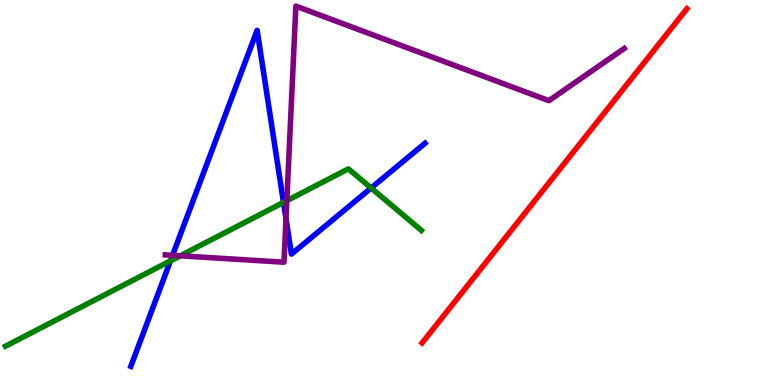[{'lines': ['blue', 'red'], 'intersections': []}, {'lines': ['green', 'red'], 'intersections': []}, {'lines': ['purple', 'red'], 'intersections': []}, {'lines': ['blue', 'green'], 'intersections': [{'x': 2.2, 'y': 3.22}, {'x': 3.66, 'y': 4.74}, {'x': 4.79, 'y': 5.12}]}, {'lines': ['blue', 'purple'], 'intersections': [{'x': 2.23, 'y': 3.37}, {'x': 3.69, 'y': 4.32}]}, {'lines': ['green', 'purple'], 'intersections': [{'x': 2.33, 'y': 3.36}, {'x': 3.7, 'y': 4.79}]}]